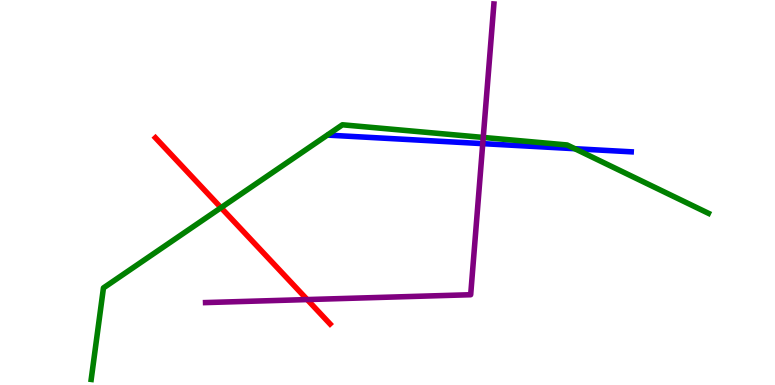[{'lines': ['blue', 'red'], 'intersections': []}, {'lines': ['green', 'red'], 'intersections': [{'x': 2.85, 'y': 4.61}]}, {'lines': ['purple', 'red'], 'intersections': [{'x': 3.96, 'y': 2.22}]}, {'lines': ['blue', 'green'], 'intersections': [{'x': 7.42, 'y': 6.14}]}, {'lines': ['blue', 'purple'], 'intersections': [{'x': 6.23, 'y': 6.27}]}, {'lines': ['green', 'purple'], 'intersections': [{'x': 6.24, 'y': 6.43}]}]